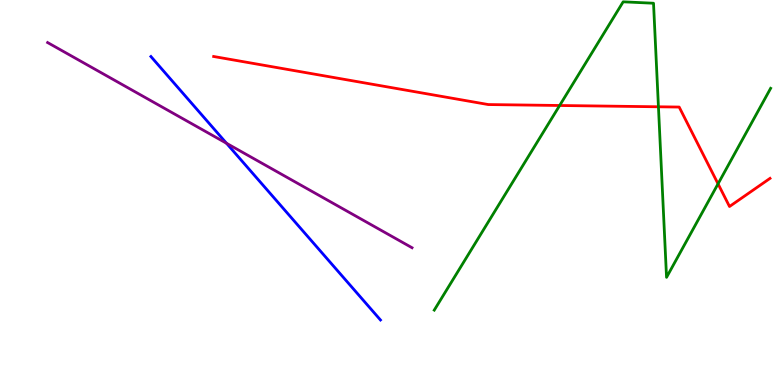[{'lines': ['blue', 'red'], 'intersections': []}, {'lines': ['green', 'red'], 'intersections': [{'x': 7.22, 'y': 7.26}, {'x': 8.5, 'y': 7.23}, {'x': 9.27, 'y': 5.22}]}, {'lines': ['purple', 'red'], 'intersections': []}, {'lines': ['blue', 'green'], 'intersections': []}, {'lines': ['blue', 'purple'], 'intersections': [{'x': 2.92, 'y': 6.28}]}, {'lines': ['green', 'purple'], 'intersections': []}]